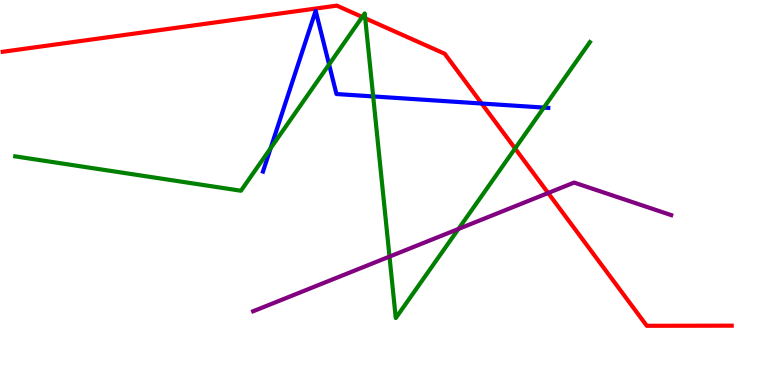[{'lines': ['blue', 'red'], 'intersections': [{'x': 6.22, 'y': 7.31}]}, {'lines': ['green', 'red'], 'intersections': [{'x': 4.67, 'y': 9.56}, {'x': 4.71, 'y': 9.52}, {'x': 6.65, 'y': 6.14}]}, {'lines': ['purple', 'red'], 'intersections': [{'x': 7.07, 'y': 4.99}]}, {'lines': ['blue', 'green'], 'intersections': [{'x': 3.49, 'y': 6.15}, {'x': 4.25, 'y': 8.33}, {'x': 4.82, 'y': 7.5}, {'x': 7.02, 'y': 7.21}]}, {'lines': ['blue', 'purple'], 'intersections': []}, {'lines': ['green', 'purple'], 'intersections': [{'x': 5.03, 'y': 3.34}, {'x': 5.92, 'y': 4.05}]}]